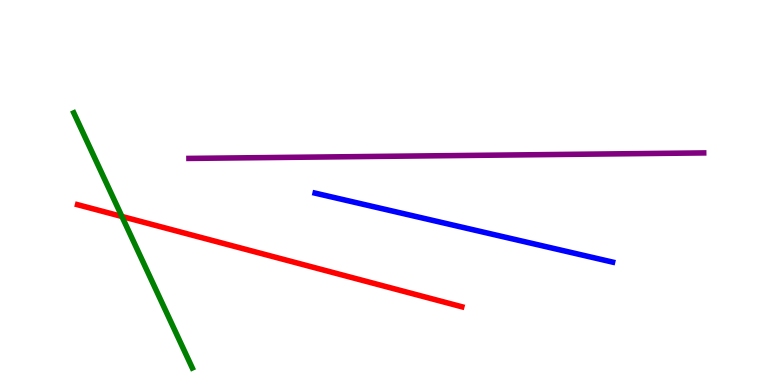[{'lines': ['blue', 'red'], 'intersections': []}, {'lines': ['green', 'red'], 'intersections': [{'x': 1.57, 'y': 4.38}]}, {'lines': ['purple', 'red'], 'intersections': []}, {'lines': ['blue', 'green'], 'intersections': []}, {'lines': ['blue', 'purple'], 'intersections': []}, {'lines': ['green', 'purple'], 'intersections': []}]